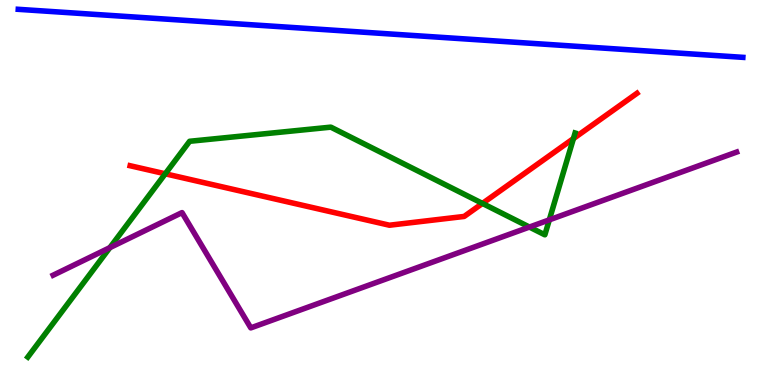[{'lines': ['blue', 'red'], 'intersections': []}, {'lines': ['green', 'red'], 'intersections': [{'x': 2.13, 'y': 5.49}, {'x': 6.23, 'y': 4.72}, {'x': 7.4, 'y': 6.4}]}, {'lines': ['purple', 'red'], 'intersections': []}, {'lines': ['blue', 'green'], 'intersections': []}, {'lines': ['blue', 'purple'], 'intersections': []}, {'lines': ['green', 'purple'], 'intersections': [{'x': 1.42, 'y': 3.57}, {'x': 6.83, 'y': 4.1}, {'x': 7.09, 'y': 4.29}]}]